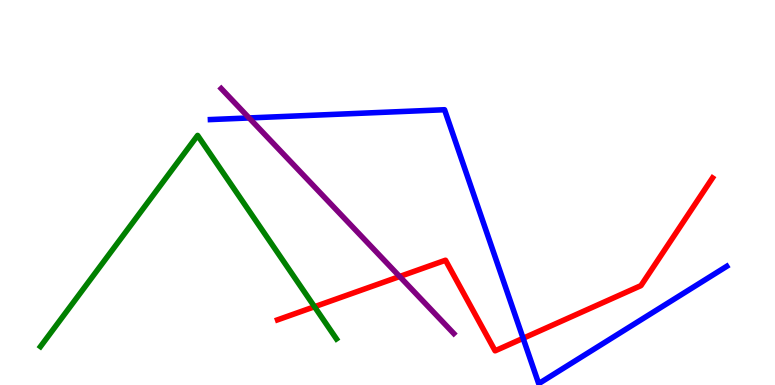[{'lines': ['blue', 'red'], 'intersections': [{'x': 6.75, 'y': 1.21}]}, {'lines': ['green', 'red'], 'intersections': [{'x': 4.06, 'y': 2.03}]}, {'lines': ['purple', 'red'], 'intersections': [{'x': 5.16, 'y': 2.82}]}, {'lines': ['blue', 'green'], 'intersections': []}, {'lines': ['blue', 'purple'], 'intersections': [{'x': 3.21, 'y': 6.94}]}, {'lines': ['green', 'purple'], 'intersections': []}]